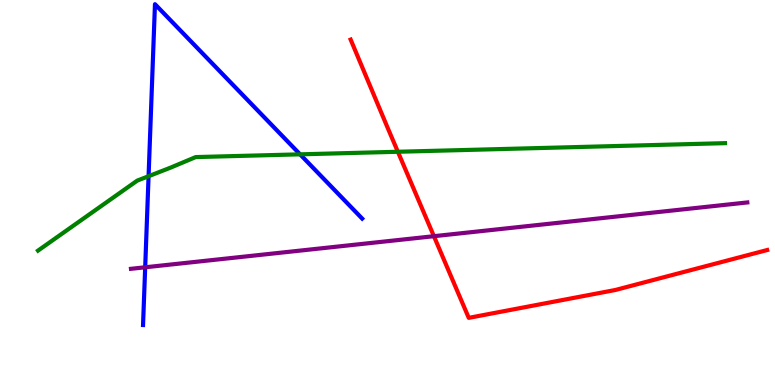[{'lines': ['blue', 'red'], 'intersections': []}, {'lines': ['green', 'red'], 'intersections': [{'x': 5.13, 'y': 6.06}]}, {'lines': ['purple', 'red'], 'intersections': [{'x': 5.6, 'y': 3.87}]}, {'lines': ['blue', 'green'], 'intersections': [{'x': 1.92, 'y': 5.42}, {'x': 3.87, 'y': 5.99}]}, {'lines': ['blue', 'purple'], 'intersections': [{'x': 1.87, 'y': 3.06}]}, {'lines': ['green', 'purple'], 'intersections': []}]